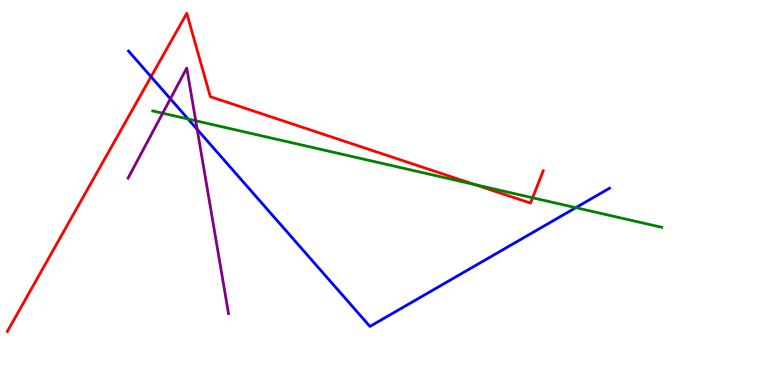[{'lines': ['blue', 'red'], 'intersections': [{'x': 1.95, 'y': 8.01}]}, {'lines': ['green', 'red'], 'intersections': [{'x': 6.13, 'y': 5.21}, {'x': 6.87, 'y': 4.86}]}, {'lines': ['purple', 'red'], 'intersections': []}, {'lines': ['blue', 'green'], 'intersections': [{'x': 2.43, 'y': 6.91}, {'x': 7.43, 'y': 4.61}]}, {'lines': ['blue', 'purple'], 'intersections': [{'x': 2.2, 'y': 7.43}, {'x': 2.54, 'y': 6.64}]}, {'lines': ['green', 'purple'], 'intersections': [{'x': 2.1, 'y': 7.06}, {'x': 2.53, 'y': 6.86}]}]